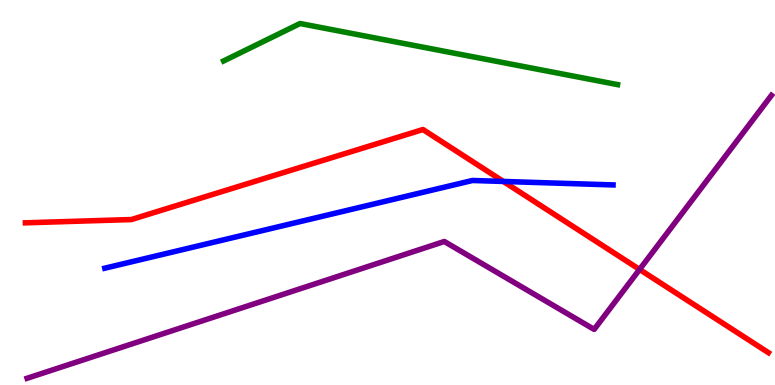[{'lines': ['blue', 'red'], 'intersections': [{'x': 6.49, 'y': 5.29}]}, {'lines': ['green', 'red'], 'intersections': []}, {'lines': ['purple', 'red'], 'intersections': [{'x': 8.25, 'y': 3.0}]}, {'lines': ['blue', 'green'], 'intersections': []}, {'lines': ['blue', 'purple'], 'intersections': []}, {'lines': ['green', 'purple'], 'intersections': []}]